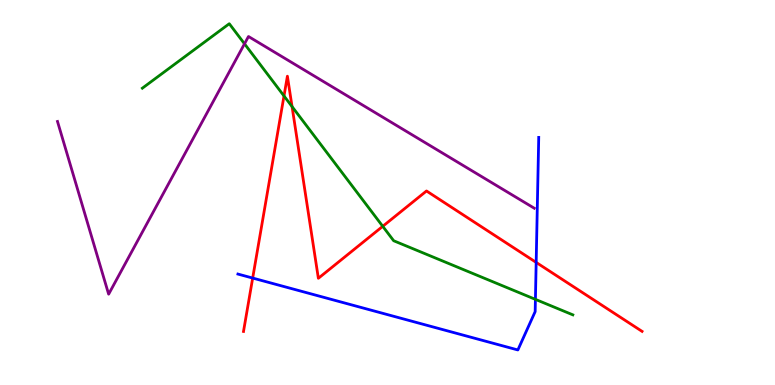[{'lines': ['blue', 'red'], 'intersections': [{'x': 3.26, 'y': 2.78}, {'x': 6.92, 'y': 3.18}]}, {'lines': ['green', 'red'], 'intersections': [{'x': 3.66, 'y': 7.51}, {'x': 3.77, 'y': 7.23}, {'x': 4.94, 'y': 4.12}]}, {'lines': ['purple', 'red'], 'intersections': []}, {'lines': ['blue', 'green'], 'intersections': [{'x': 6.91, 'y': 2.22}]}, {'lines': ['blue', 'purple'], 'intersections': []}, {'lines': ['green', 'purple'], 'intersections': [{'x': 3.15, 'y': 8.86}]}]